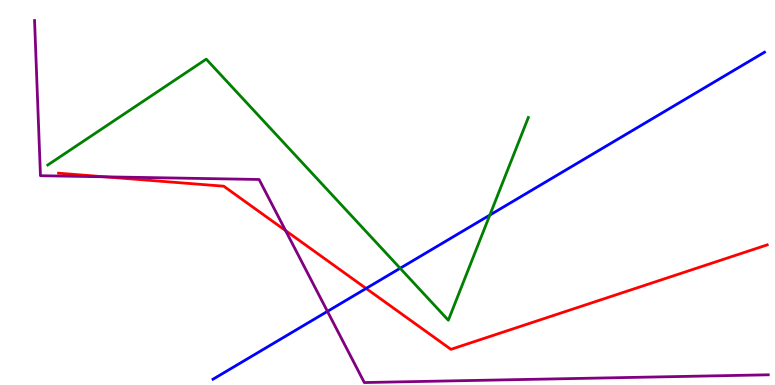[{'lines': ['blue', 'red'], 'intersections': [{'x': 4.72, 'y': 2.51}]}, {'lines': ['green', 'red'], 'intersections': []}, {'lines': ['purple', 'red'], 'intersections': [{'x': 1.35, 'y': 5.41}, {'x': 3.68, 'y': 4.01}]}, {'lines': ['blue', 'green'], 'intersections': [{'x': 5.16, 'y': 3.03}, {'x': 6.32, 'y': 4.41}]}, {'lines': ['blue', 'purple'], 'intersections': [{'x': 4.23, 'y': 1.91}]}, {'lines': ['green', 'purple'], 'intersections': []}]